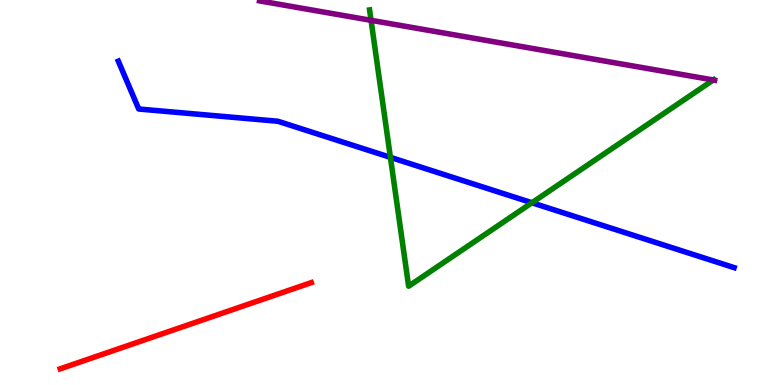[{'lines': ['blue', 'red'], 'intersections': []}, {'lines': ['green', 'red'], 'intersections': []}, {'lines': ['purple', 'red'], 'intersections': []}, {'lines': ['blue', 'green'], 'intersections': [{'x': 5.04, 'y': 5.91}, {'x': 6.86, 'y': 4.73}]}, {'lines': ['blue', 'purple'], 'intersections': []}, {'lines': ['green', 'purple'], 'intersections': [{'x': 4.79, 'y': 9.47}, {'x': 9.2, 'y': 7.92}]}]